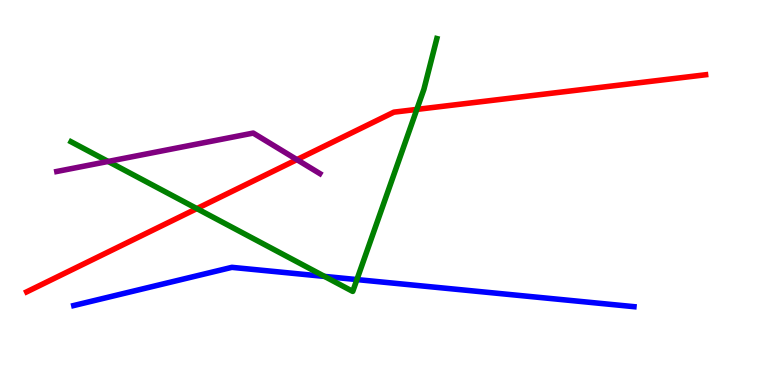[{'lines': ['blue', 'red'], 'intersections': []}, {'lines': ['green', 'red'], 'intersections': [{'x': 2.54, 'y': 4.58}, {'x': 5.38, 'y': 7.16}]}, {'lines': ['purple', 'red'], 'intersections': [{'x': 3.83, 'y': 5.85}]}, {'lines': ['blue', 'green'], 'intersections': [{'x': 4.19, 'y': 2.82}, {'x': 4.61, 'y': 2.74}]}, {'lines': ['blue', 'purple'], 'intersections': []}, {'lines': ['green', 'purple'], 'intersections': [{'x': 1.39, 'y': 5.81}]}]